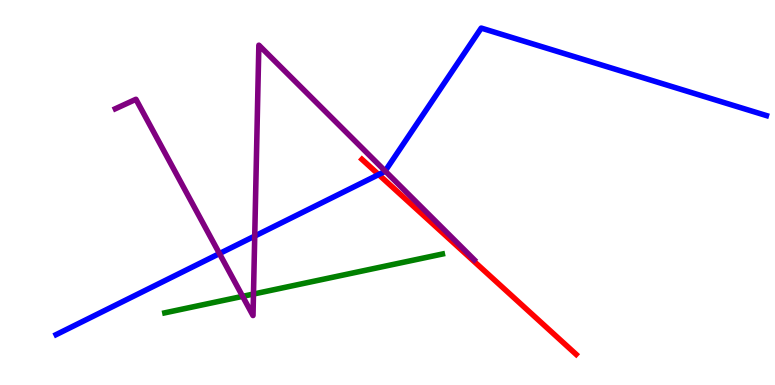[{'lines': ['blue', 'red'], 'intersections': [{'x': 4.89, 'y': 5.47}]}, {'lines': ['green', 'red'], 'intersections': []}, {'lines': ['purple', 'red'], 'intersections': []}, {'lines': ['blue', 'green'], 'intersections': []}, {'lines': ['blue', 'purple'], 'intersections': [{'x': 2.83, 'y': 3.41}, {'x': 3.29, 'y': 3.87}, {'x': 4.97, 'y': 5.56}]}, {'lines': ['green', 'purple'], 'intersections': [{'x': 3.13, 'y': 2.3}, {'x': 3.27, 'y': 2.36}]}]